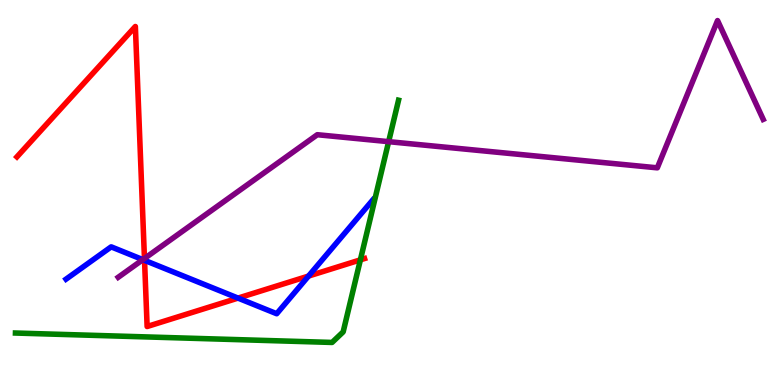[{'lines': ['blue', 'red'], 'intersections': [{'x': 1.86, 'y': 3.24}, {'x': 3.07, 'y': 2.26}, {'x': 3.98, 'y': 2.83}]}, {'lines': ['green', 'red'], 'intersections': [{'x': 4.65, 'y': 3.25}]}, {'lines': ['purple', 'red'], 'intersections': [{'x': 1.86, 'y': 3.29}]}, {'lines': ['blue', 'green'], 'intersections': []}, {'lines': ['blue', 'purple'], 'intersections': [{'x': 1.84, 'y': 3.26}]}, {'lines': ['green', 'purple'], 'intersections': [{'x': 5.01, 'y': 6.32}]}]